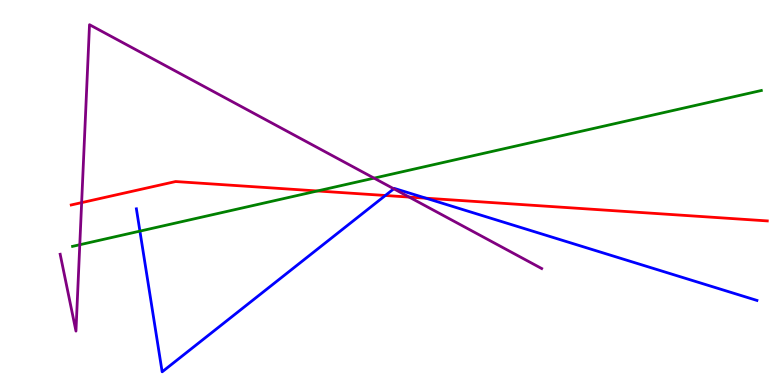[{'lines': ['blue', 'red'], 'intersections': [{'x': 4.97, 'y': 4.92}, {'x': 5.5, 'y': 4.85}]}, {'lines': ['green', 'red'], 'intersections': [{'x': 4.1, 'y': 5.04}]}, {'lines': ['purple', 'red'], 'intersections': [{'x': 1.05, 'y': 4.74}, {'x': 5.28, 'y': 4.88}]}, {'lines': ['blue', 'green'], 'intersections': [{'x': 1.81, 'y': 4.0}]}, {'lines': ['blue', 'purple'], 'intersections': [{'x': 5.08, 'y': 5.1}]}, {'lines': ['green', 'purple'], 'intersections': [{'x': 1.03, 'y': 3.64}, {'x': 4.83, 'y': 5.37}]}]